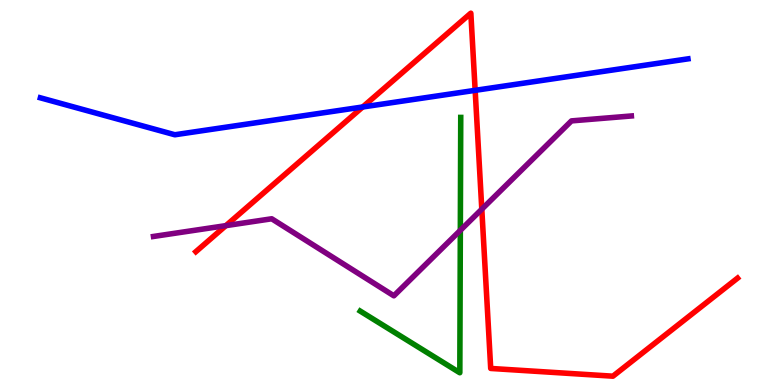[{'lines': ['blue', 'red'], 'intersections': [{'x': 4.68, 'y': 7.22}, {'x': 6.13, 'y': 7.65}]}, {'lines': ['green', 'red'], 'intersections': []}, {'lines': ['purple', 'red'], 'intersections': [{'x': 2.91, 'y': 4.14}, {'x': 6.22, 'y': 4.57}]}, {'lines': ['blue', 'green'], 'intersections': []}, {'lines': ['blue', 'purple'], 'intersections': []}, {'lines': ['green', 'purple'], 'intersections': [{'x': 5.94, 'y': 4.02}]}]